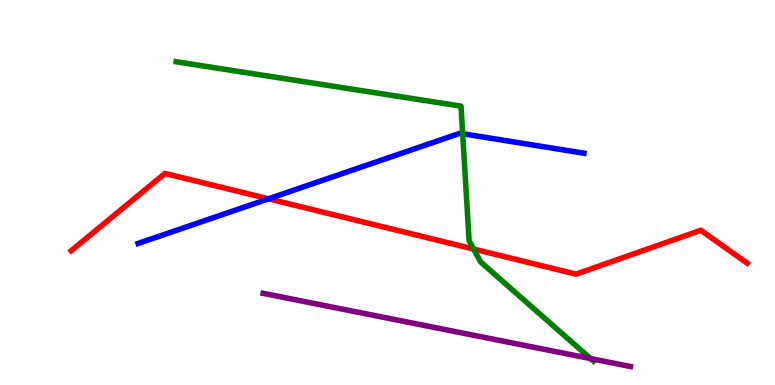[{'lines': ['blue', 'red'], 'intersections': [{'x': 3.47, 'y': 4.84}]}, {'lines': ['green', 'red'], 'intersections': [{'x': 6.11, 'y': 3.53}]}, {'lines': ['purple', 'red'], 'intersections': []}, {'lines': ['blue', 'green'], 'intersections': [{'x': 5.97, 'y': 6.53}]}, {'lines': ['blue', 'purple'], 'intersections': []}, {'lines': ['green', 'purple'], 'intersections': [{'x': 7.62, 'y': 0.687}]}]